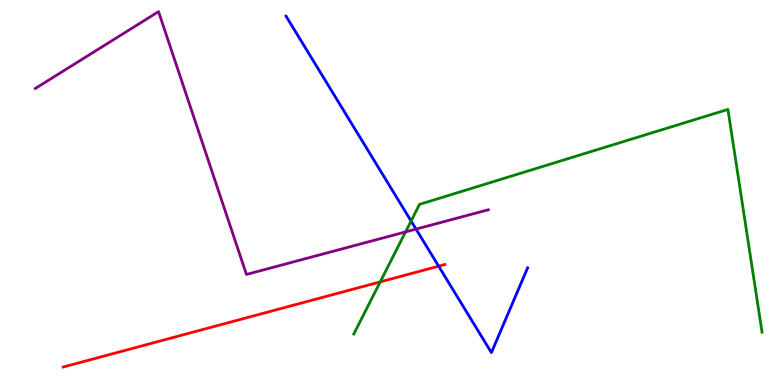[{'lines': ['blue', 'red'], 'intersections': [{'x': 5.66, 'y': 3.09}]}, {'lines': ['green', 'red'], 'intersections': [{'x': 4.91, 'y': 2.68}]}, {'lines': ['purple', 'red'], 'intersections': []}, {'lines': ['blue', 'green'], 'intersections': [{'x': 5.3, 'y': 4.26}]}, {'lines': ['blue', 'purple'], 'intersections': [{'x': 5.37, 'y': 4.05}]}, {'lines': ['green', 'purple'], 'intersections': [{'x': 5.23, 'y': 3.98}]}]